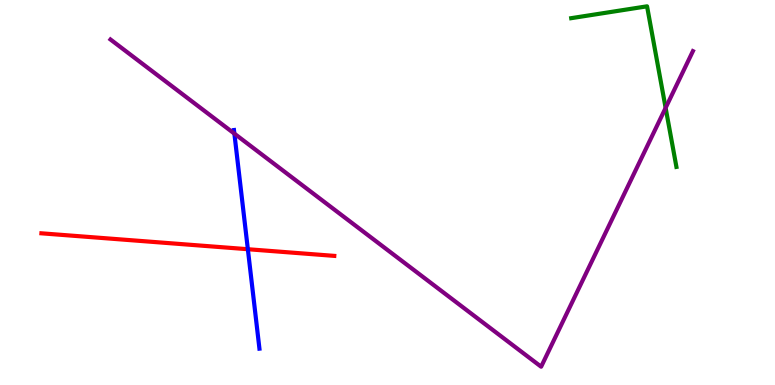[{'lines': ['blue', 'red'], 'intersections': [{'x': 3.2, 'y': 3.53}]}, {'lines': ['green', 'red'], 'intersections': []}, {'lines': ['purple', 'red'], 'intersections': []}, {'lines': ['blue', 'green'], 'intersections': []}, {'lines': ['blue', 'purple'], 'intersections': [{'x': 3.02, 'y': 6.53}]}, {'lines': ['green', 'purple'], 'intersections': [{'x': 8.59, 'y': 7.2}]}]